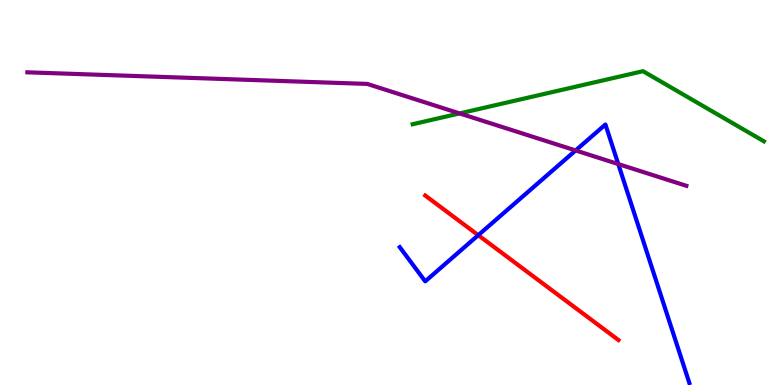[{'lines': ['blue', 'red'], 'intersections': [{'x': 6.17, 'y': 3.89}]}, {'lines': ['green', 'red'], 'intersections': []}, {'lines': ['purple', 'red'], 'intersections': []}, {'lines': ['blue', 'green'], 'intersections': []}, {'lines': ['blue', 'purple'], 'intersections': [{'x': 7.43, 'y': 6.09}, {'x': 7.98, 'y': 5.74}]}, {'lines': ['green', 'purple'], 'intersections': [{'x': 5.93, 'y': 7.05}]}]